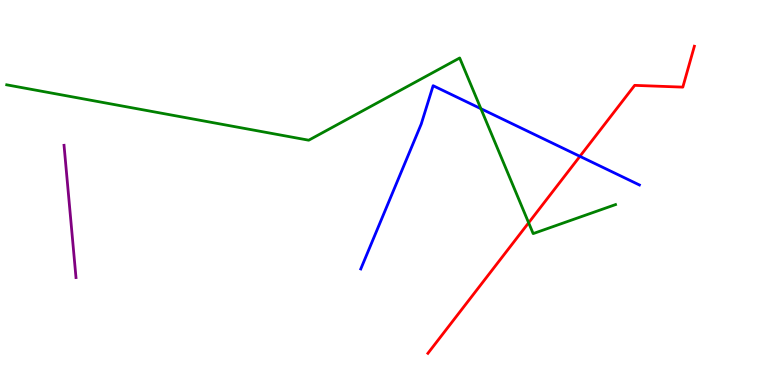[{'lines': ['blue', 'red'], 'intersections': [{'x': 7.48, 'y': 5.94}]}, {'lines': ['green', 'red'], 'intersections': [{'x': 6.82, 'y': 4.21}]}, {'lines': ['purple', 'red'], 'intersections': []}, {'lines': ['blue', 'green'], 'intersections': [{'x': 6.21, 'y': 7.18}]}, {'lines': ['blue', 'purple'], 'intersections': []}, {'lines': ['green', 'purple'], 'intersections': []}]